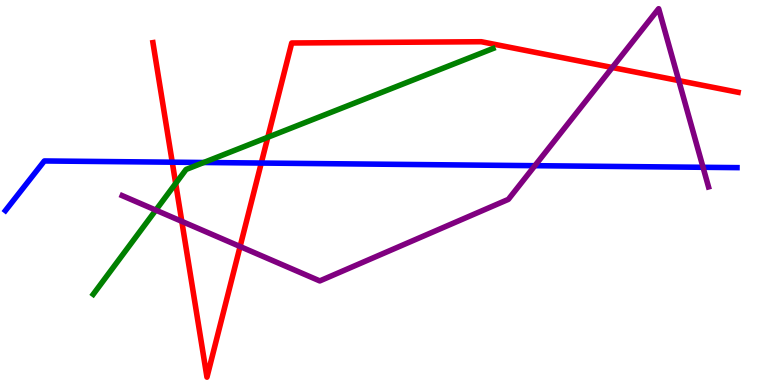[{'lines': ['blue', 'red'], 'intersections': [{'x': 2.22, 'y': 5.79}, {'x': 3.37, 'y': 5.76}]}, {'lines': ['green', 'red'], 'intersections': [{'x': 2.27, 'y': 5.24}, {'x': 3.46, 'y': 6.43}]}, {'lines': ['purple', 'red'], 'intersections': [{'x': 2.35, 'y': 4.25}, {'x': 3.1, 'y': 3.6}, {'x': 7.9, 'y': 8.25}, {'x': 8.76, 'y': 7.91}]}, {'lines': ['blue', 'green'], 'intersections': [{'x': 2.63, 'y': 5.78}]}, {'lines': ['blue', 'purple'], 'intersections': [{'x': 6.9, 'y': 5.7}, {'x': 9.07, 'y': 5.65}]}, {'lines': ['green', 'purple'], 'intersections': [{'x': 2.01, 'y': 4.54}]}]